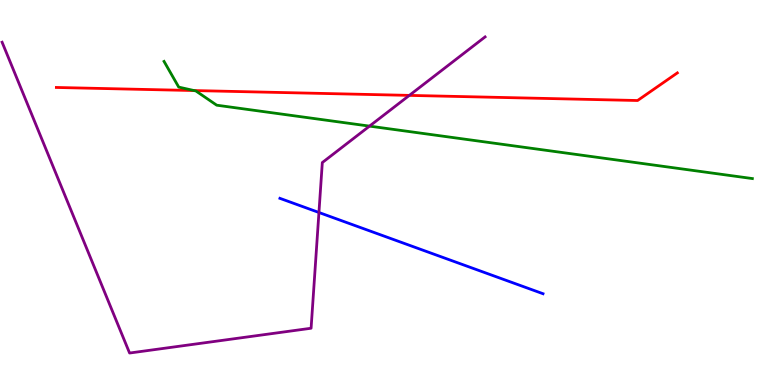[{'lines': ['blue', 'red'], 'intersections': []}, {'lines': ['green', 'red'], 'intersections': [{'x': 2.5, 'y': 7.65}]}, {'lines': ['purple', 'red'], 'intersections': [{'x': 5.28, 'y': 7.52}]}, {'lines': ['blue', 'green'], 'intersections': []}, {'lines': ['blue', 'purple'], 'intersections': [{'x': 4.12, 'y': 4.48}]}, {'lines': ['green', 'purple'], 'intersections': [{'x': 4.77, 'y': 6.72}]}]